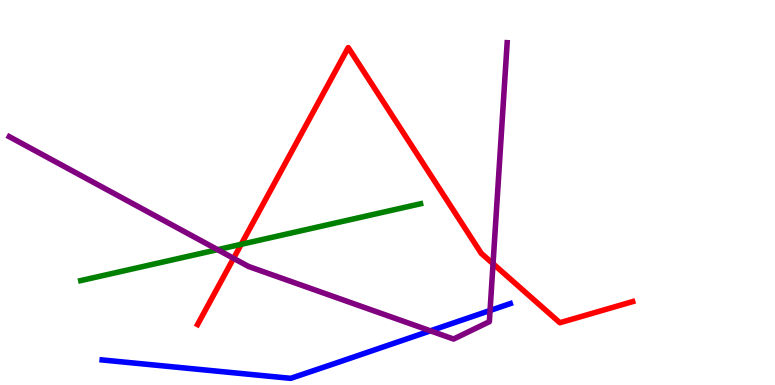[{'lines': ['blue', 'red'], 'intersections': []}, {'lines': ['green', 'red'], 'intersections': [{'x': 3.11, 'y': 3.65}]}, {'lines': ['purple', 'red'], 'intersections': [{'x': 3.01, 'y': 3.29}, {'x': 6.36, 'y': 3.15}]}, {'lines': ['blue', 'green'], 'intersections': []}, {'lines': ['blue', 'purple'], 'intersections': [{'x': 5.55, 'y': 1.41}, {'x': 6.32, 'y': 1.94}]}, {'lines': ['green', 'purple'], 'intersections': [{'x': 2.81, 'y': 3.52}]}]